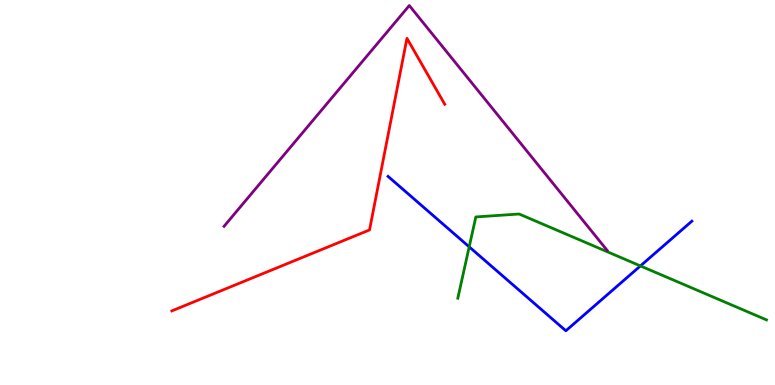[{'lines': ['blue', 'red'], 'intersections': []}, {'lines': ['green', 'red'], 'intersections': []}, {'lines': ['purple', 'red'], 'intersections': []}, {'lines': ['blue', 'green'], 'intersections': [{'x': 6.05, 'y': 3.59}, {'x': 8.26, 'y': 3.09}]}, {'lines': ['blue', 'purple'], 'intersections': []}, {'lines': ['green', 'purple'], 'intersections': []}]